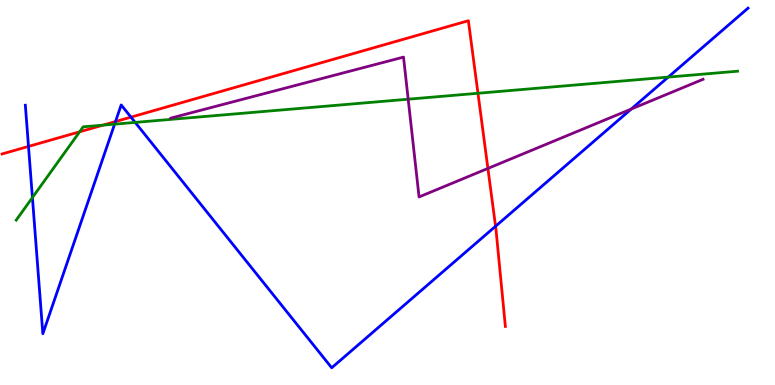[{'lines': ['blue', 'red'], 'intersections': [{'x': 0.368, 'y': 6.2}, {'x': 1.49, 'y': 6.84}, {'x': 1.69, 'y': 6.96}, {'x': 6.39, 'y': 4.12}]}, {'lines': ['green', 'red'], 'intersections': [{'x': 1.03, 'y': 6.58}, {'x': 1.33, 'y': 6.75}, {'x': 6.17, 'y': 7.58}]}, {'lines': ['purple', 'red'], 'intersections': [{'x': 6.3, 'y': 5.63}]}, {'lines': ['blue', 'green'], 'intersections': [{'x': 0.418, 'y': 4.87}, {'x': 1.48, 'y': 6.78}, {'x': 1.74, 'y': 6.82}, {'x': 8.62, 'y': 8.0}]}, {'lines': ['blue', 'purple'], 'intersections': [{'x': 8.15, 'y': 7.17}]}, {'lines': ['green', 'purple'], 'intersections': [{'x': 5.27, 'y': 7.42}]}]